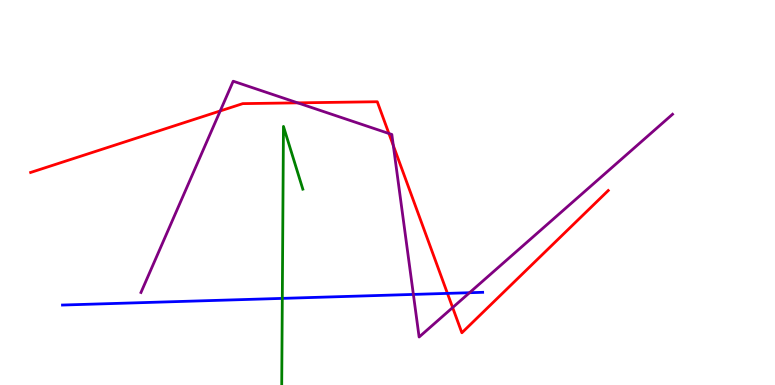[{'lines': ['blue', 'red'], 'intersections': [{'x': 5.77, 'y': 2.38}]}, {'lines': ['green', 'red'], 'intersections': []}, {'lines': ['purple', 'red'], 'intersections': [{'x': 2.84, 'y': 7.12}, {'x': 3.84, 'y': 7.33}, {'x': 5.02, 'y': 6.53}, {'x': 5.08, 'y': 6.22}, {'x': 5.84, 'y': 2.01}]}, {'lines': ['blue', 'green'], 'intersections': [{'x': 3.64, 'y': 2.25}]}, {'lines': ['blue', 'purple'], 'intersections': [{'x': 5.33, 'y': 2.35}, {'x': 6.06, 'y': 2.4}]}, {'lines': ['green', 'purple'], 'intersections': []}]